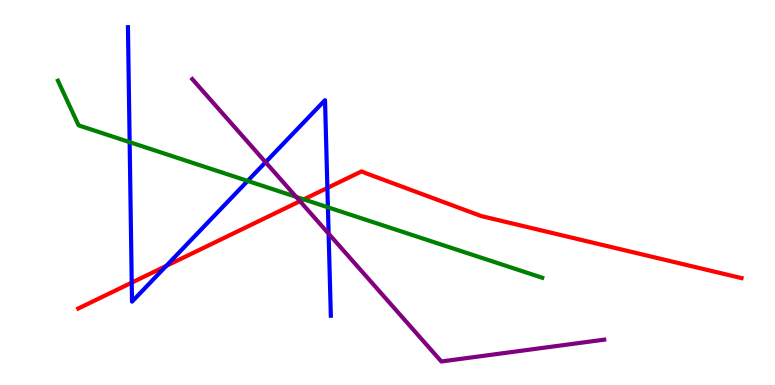[{'lines': ['blue', 'red'], 'intersections': [{'x': 1.7, 'y': 2.66}, {'x': 2.14, 'y': 3.09}, {'x': 4.22, 'y': 5.12}]}, {'lines': ['green', 'red'], 'intersections': [{'x': 3.92, 'y': 4.82}]}, {'lines': ['purple', 'red'], 'intersections': [{'x': 3.87, 'y': 4.77}]}, {'lines': ['blue', 'green'], 'intersections': [{'x': 1.67, 'y': 6.31}, {'x': 3.2, 'y': 5.3}, {'x': 4.23, 'y': 4.62}]}, {'lines': ['blue', 'purple'], 'intersections': [{'x': 3.43, 'y': 5.79}, {'x': 4.24, 'y': 3.93}]}, {'lines': ['green', 'purple'], 'intersections': [{'x': 3.82, 'y': 4.89}]}]